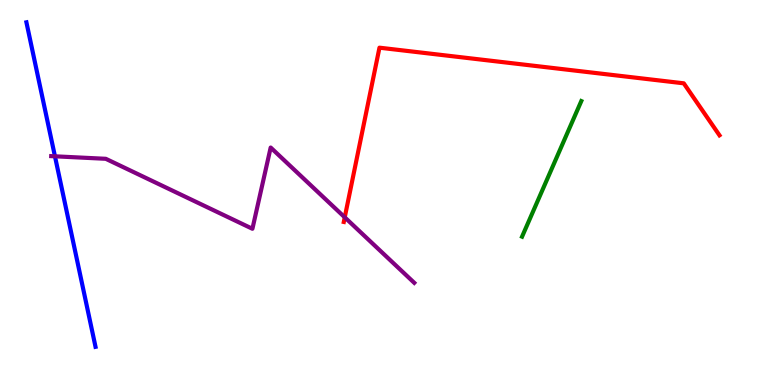[{'lines': ['blue', 'red'], 'intersections': []}, {'lines': ['green', 'red'], 'intersections': []}, {'lines': ['purple', 'red'], 'intersections': [{'x': 4.45, 'y': 4.36}]}, {'lines': ['blue', 'green'], 'intersections': []}, {'lines': ['blue', 'purple'], 'intersections': [{'x': 0.709, 'y': 5.94}]}, {'lines': ['green', 'purple'], 'intersections': []}]